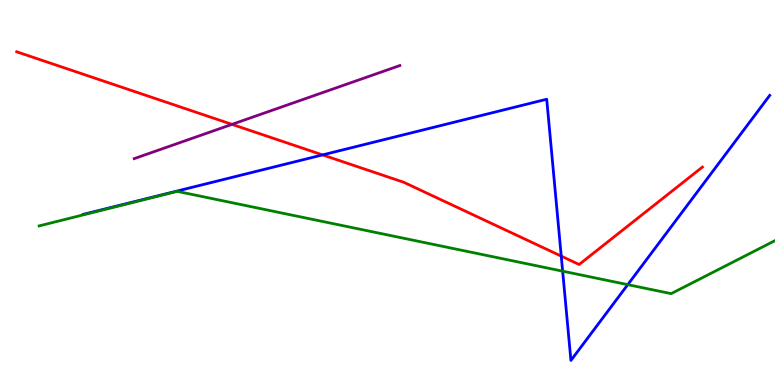[{'lines': ['blue', 'red'], 'intersections': [{'x': 4.16, 'y': 5.98}, {'x': 7.24, 'y': 3.35}]}, {'lines': ['green', 'red'], 'intersections': []}, {'lines': ['purple', 'red'], 'intersections': [{'x': 2.99, 'y': 6.77}]}, {'lines': ['blue', 'green'], 'intersections': [{'x': 7.26, 'y': 2.96}, {'x': 8.1, 'y': 2.61}]}, {'lines': ['blue', 'purple'], 'intersections': []}, {'lines': ['green', 'purple'], 'intersections': []}]